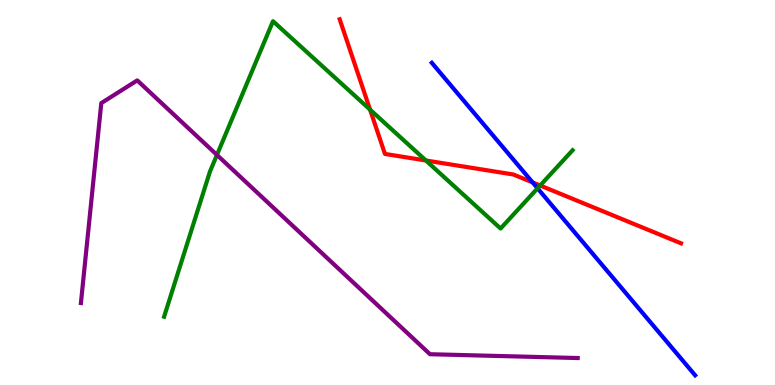[{'lines': ['blue', 'red'], 'intersections': [{'x': 6.87, 'y': 5.26}]}, {'lines': ['green', 'red'], 'intersections': [{'x': 4.77, 'y': 7.15}, {'x': 5.5, 'y': 5.83}, {'x': 6.97, 'y': 5.18}]}, {'lines': ['purple', 'red'], 'intersections': []}, {'lines': ['blue', 'green'], 'intersections': [{'x': 6.94, 'y': 5.11}]}, {'lines': ['blue', 'purple'], 'intersections': []}, {'lines': ['green', 'purple'], 'intersections': [{'x': 2.8, 'y': 5.98}]}]